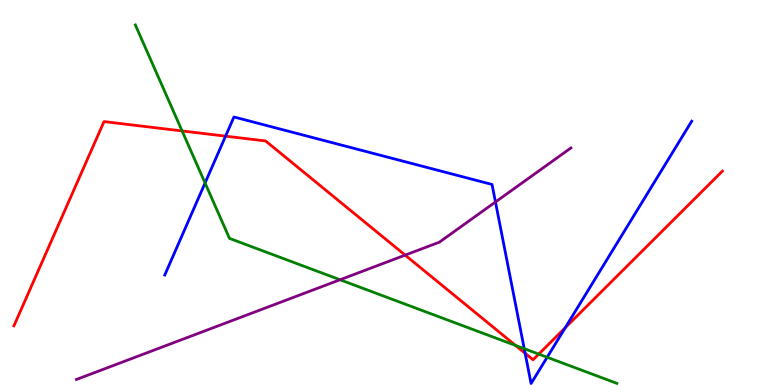[{'lines': ['blue', 'red'], 'intersections': [{'x': 2.91, 'y': 6.46}, {'x': 6.78, 'y': 0.824}, {'x': 7.29, 'y': 1.49}]}, {'lines': ['green', 'red'], 'intersections': [{'x': 2.35, 'y': 6.6}, {'x': 6.65, 'y': 1.03}, {'x': 6.95, 'y': 0.802}]}, {'lines': ['purple', 'red'], 'intersections': [{'x': 5.23, 'y': 3.37}]}, {'lines': ['blue', 'green'], 'intersections': [{'x': 2.65, 'y': 5.25}, {'x': 6.76, 'y': 0.943}, {'x': 7.06, 'y': 0.72}]}, {'lines': ['blue', 'purple'], 'intersections': [{'x': 6.39, 'y': 4.75}]}, {'lines': ['green', 'purple'], 'intersections': [{'x': 4.39, 'y': 2.73}]}]